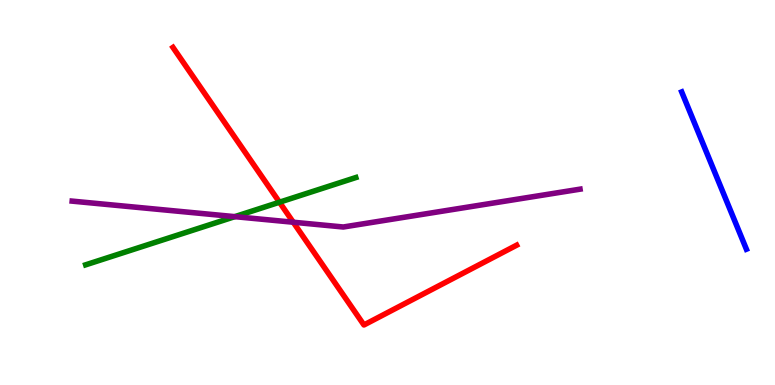[{'lines': ['blue', 'red'], 'intersections': []}, {'lines': ['green', 'red'], 'intersections': [{'x': 3.61, 'y': 4.75}]}, {'lines': ['purple', 'red'], 'intersections': [{'x': 3.78, 'y': 4.23}]}, {'lines': ['blue', 'green'], 'intersections': []}, {'lines': ['blue', 'purple'], 'intersections': []}, {'lines': ['green', 'purple'], 'intersections': [{'x': 3.03, 'y': 4.37}]}]